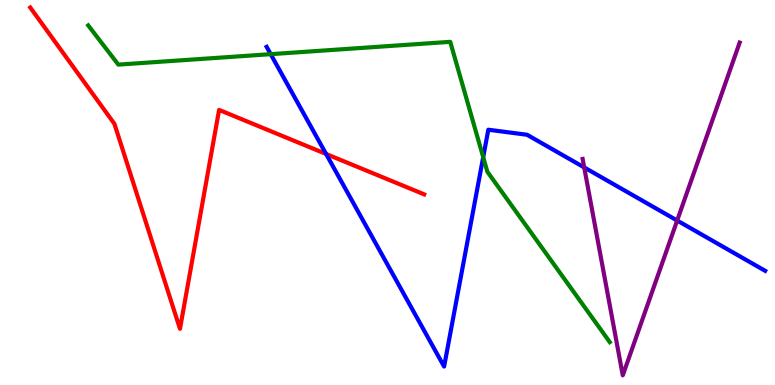[{'lines': ['blue', 'red'], 'intersections': [{'x': 4.21, 'y': 6.0}]}, {'lines': ['green', 'red'], 'intersections': []}, {'lines': ['purple', 'red'], 'intersections': []}, {'lines': ['blue', 'green'], 'intersections': [{'x': 3.49, 'y': 8.59}, {'x': 6.23, 'y': 5.92}]}, {'lines': ['blue', 'purple'], 'intersections': [{'x': 7.54, 'y': 5.65}, {'x': 8.74, 'y': 4.27}]}, {'lines': ['green', 'purple'], 'intersections': []}]